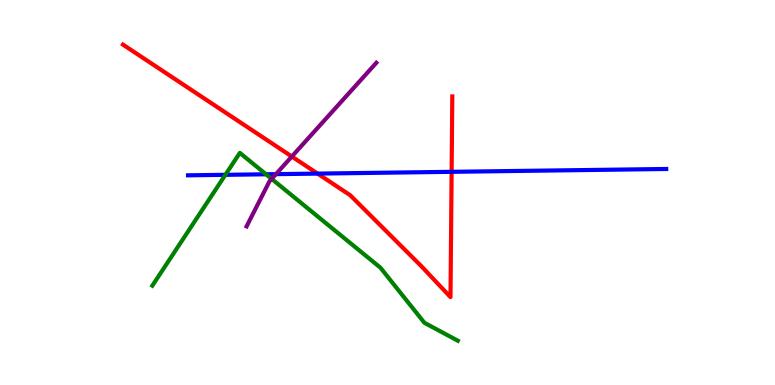[{'lines': ['blue', 'red'], 'intersections': [{'x': 4.1, 'y': 5.49}, {'x': 5.83, 'y': 5.54}]}, {'lines': ['green', 'red'], 'intersections': []}, {'lines': ['purple', 'red'], 'intersections': [{'x': 3.77, 'y': 5.93}]}, {'lines': ['blue', 'green'], 'intersections': [{'x': 2.91, 'y': 5.46}, {'x': 3.43, 'y': 5.47}]}, {'lines': ['blue', 'purple'], 'intersections': [{'x': 3.56, 'y': 5.48}]}, {'lines': ['green', 'purple'], 'intersections': [{'x': 3.51, 'y': 5.35}]}]